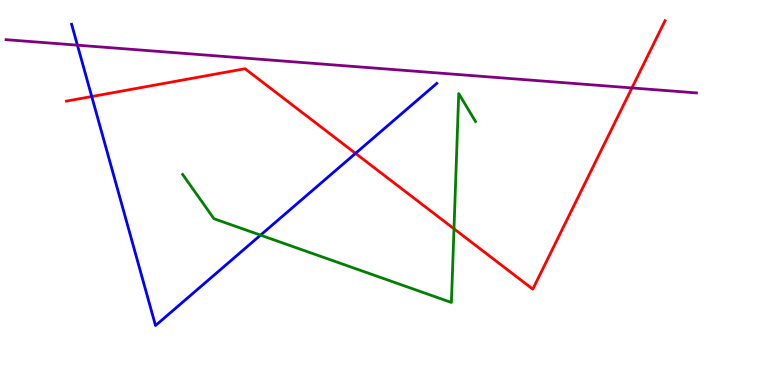[{'lines': ['blue', 'red'], 'intersections': [{'x': 1.18, 'y': 7.49}, {'x': 4.59, 'y': 6.02}]}, {'lines': ['green', 'red'], 'intersections': [{'x': 5.86, 'y': 4.06}]}, {'lines': ['purple', 'red'], 'intersections': [{'x': 8.15, 'y': 7.72}]}, {'lines': ['blue', 'green'], 'intersections': [{'x': 3.36, 'y': 3.89}]}, {'lines': ['blue', 'purple'], 'intersections': [{'x': 0.999, 'y': 8.83}]}, {'lines': ['green', 'purple'], 'intersections': []}]